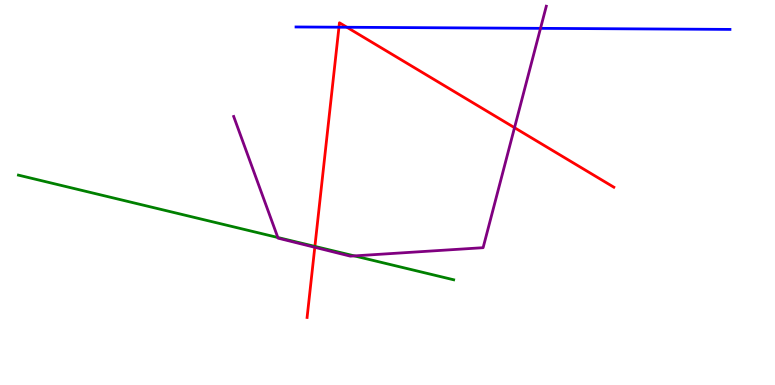[{'lines': ['blue', 'red'], 'intersections': [{'x': 4.37, 'y': 9.29}, {'x': 4.48, 'y': 9.29}]}, {'lines': ['green', 'red'], 'intersections': [{'x': 4.06, 'y': 3.6}]}, {'lines': ['purple', 'red'], 'intersections': [{'x': 4.06, 'y': 3.58}, {'x': 6.64, 'y': 6.68}]}, {'lines': ['blue', 'green'], 'intersections': []}, {'lines': ['blue', 'purple'], 'intersections': [{'x': 6.97, 'y': 9.26}]}, {'lines': ['green', 'purple'], 'intersections': [{'x': 3.59, 'y': 3.83}, {'x': 4.57, 'y': 3.35}]}]